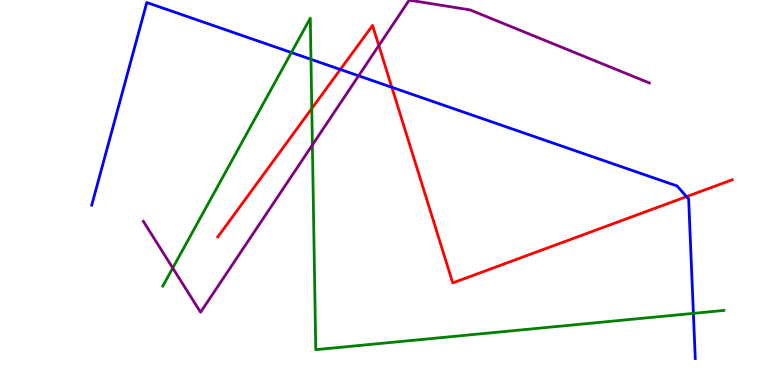[{'lines': ['blue', 'red'], 'intersections': [{'x': 4.39, 'y': 8.2}, {'x': 5.06, 'y': 7.73}, {'x': 8.86, 'y': 4.89}]}, {'lines': ['green', 'red'], 'intersections': [{'x': 4.02, 'y': 7.18}]}, {'lines': ['purple', 'red'], 'intersections': [{'x': 4.89, 'y': 8.82}]}, {'lines': ['blue', 'green'], 'intersections': [{'x': 3.76, 'y': 8.64}, {'x': 4.01, 'y': 8.46}, {'x': 8.95, 'y': 1.86}]}, {'lines': ['blue', 'purple'], 'intersections': [{'x': 4.63, 'y': 8.03}]}, {'lines': ['green', 'purple'], 'intersections': [{'x': 2.23, 'y': 3.04}, {'x': 4.03, 'y': 6.23}]}]